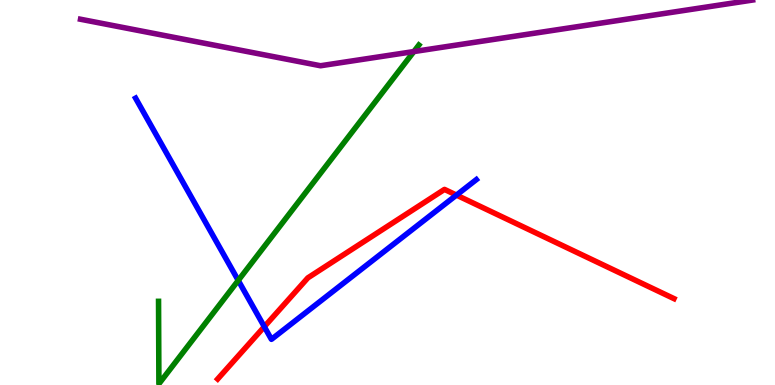[{'lines': ['blue', 'red'], 'intersections': [{'x': 3.41, 'y': 1.51}, {'x': 5.89, 'y': 4.93}]}, {'lines': ['green', 'red'], 'intersections': []}, {'lines': ['purple', 'red'], 'intersections': []}, {'lines': ['blue', 'green'], 'intersections': [{'x': 3.07, 'y': 2.72}]}, {'lines': ['blue', 'purple'], 'intersections': []}, {'lines': ['green', 'purple'], 'intersections': [{'x': 5.34, 'y': 8.66}]}]